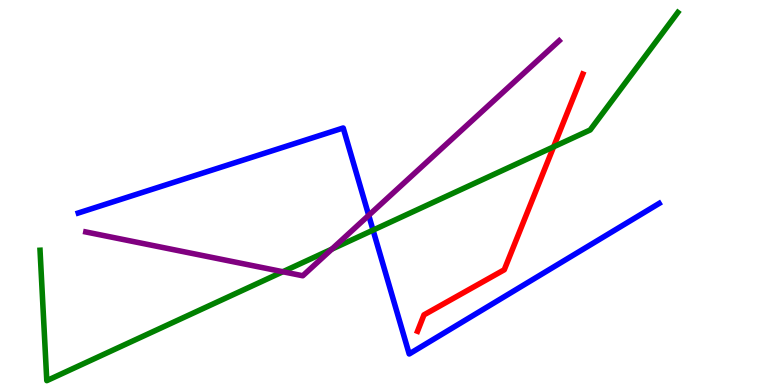[{'lines': ['blue', 'red'], 'intersections': []}, {'lines': ['green', 'red'], 'intersections': [{'x': 7.14, 'y': 6.19}]}, {'lines': ['purple', 'red'], 'intersections': []}, {'lines': ['blue', 'green'], 'intersections': [{'x': 4.81, 'y': 4.02}]}, {'lines': ['blue', 'purple'], 'intersections': [{'x': 4.76, 'y': 4.41}]}, {'lines': ['green', 'purple'], 'intersections': [{'x': 3.65, 'y': 2.94}, {'x': 4.28, 'y': 3.53}]}]